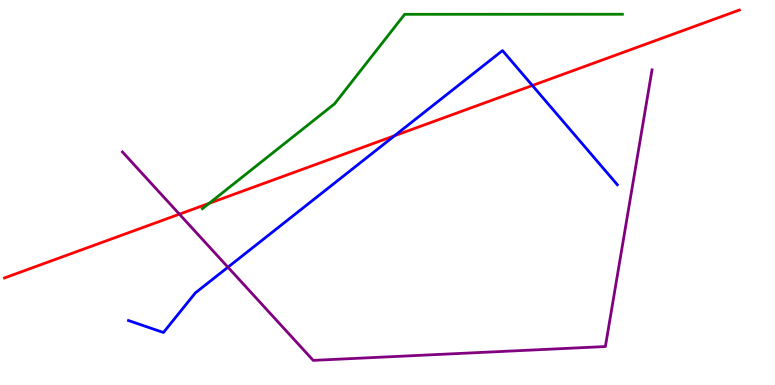[{'lines': ['blue', 'red'], 'intersections': [{'x': 5.09, 'y': 6.47}, {'x': 6.87, 'y': 7.78}]}, {'lines': ['green', 'red'], 'intersections': [{'x': 2.7, 'y': 4.72}]}, {'lines': ['purple', 'red'], 'intersections': [{'x': 2.31, 'y': 4.44}]}, {'lines': ['blue', 'green'], 'intersections': []}, {'lines': ['blue', 'purple'], 'intersections': [{'x': 2.94, 'y': 3.06}]}, {'lines': ['green', 'purple'], 'intersections': []}]